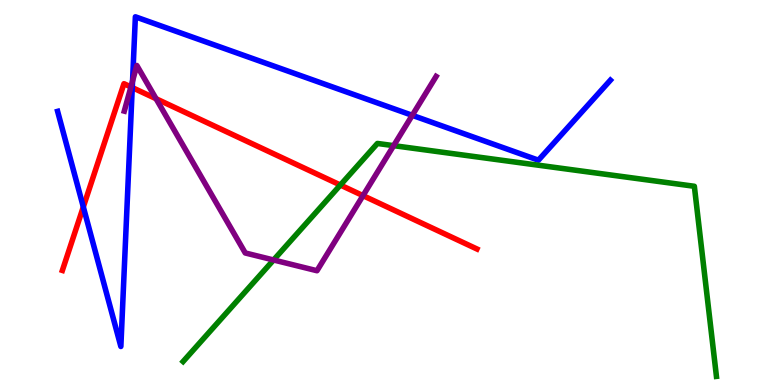[{'lines': ['blue', 'red'], 'intersections': [{'x': 1.08, 'y': 4.63}, {'x': 1.71, 'y': 7.73}]}, {'lines': ['green', 'red'], 'intersections': [{'x': 4.39, 'y': 5.19}]}, {'lines': ['purple', 'red'], 'intersections': [{'x': 1.69, 'y': 7.74}, {'x': 2.01, 'y': 7.44}, {'x': 4.68, 'y': 4.92}]}, {'lines': ['blue', 'green'], 'intersections': []}, {'lines': ['blue', 'purple'], 'intersections': [{'x': 1.71, 'y': 7.9}, {'x': 5.32, 'y': 7.0}]}, {'lines': ['green', 'purple'], 'intersections': [{'x': 3.53, 'y': 3.25}, {'x': 5.08, 'y': 6.22}]}]